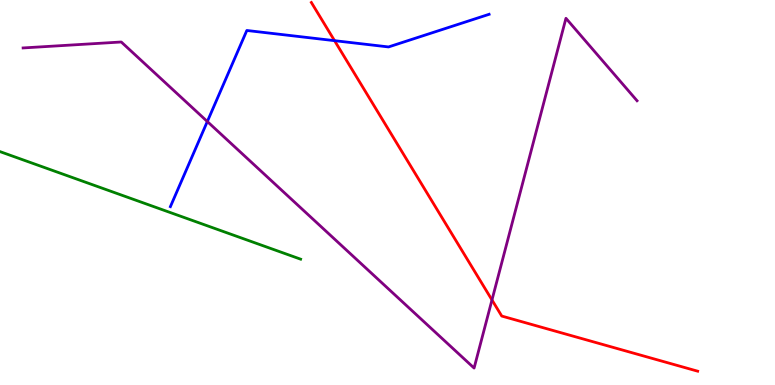[{'lines': ['blue', 'red'], 'intersections': [{'x': 4.32, 'y': 8.94}]}, {'lines': ['green', 'red'], 'intersections': []}, {'lines': ['purple', 'red'], 'intersections': [{'x': 6.35, 'y': 2.21}]}, {'lines': ['blue', 'green'], 'intersections': []}, {'lines': ['blue', 'purple'], 'intersections': [{'x': 2.68, 'y': 6.84}]}, {'lines': ['green', 'purple'], 'intersections': []}]